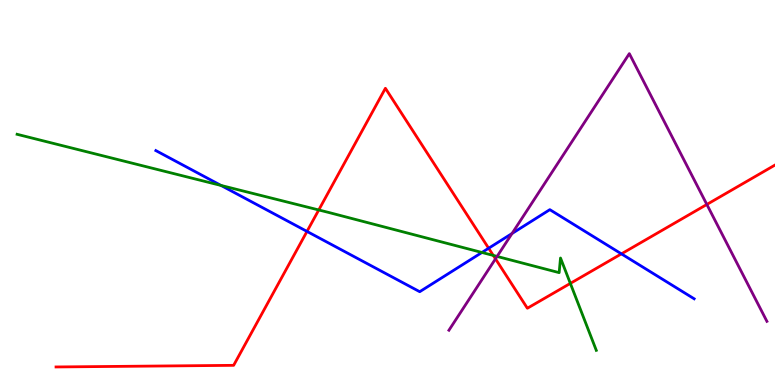[{'lines': ['blue', 'red'], 'intersections': [{'x': 3.96, 'y': 3.99}, {'x': 6.31, 'y': 3.55}, {'x': 8.02, 'y': 3.41}]}, {'lines': ['green', 'red'], 'intersections': [{'x': 4.11, 'y': 4.55}, {'x': 6.37, 'y': 3.37}, {'x': 7.36, 'y': 2.64}]}, {'lines': ['purple', 'red'], 'intersections': [{'x': 6.39, 'y': 3.28}, {'x': 9.12, 'y': 4.69}]}, {'lines': ['blue', 'green'], 'intersections': [{'x': 2.85, 'y': 5.18}, {'x': 6.22, 'y': 3.44}]}, {'lines': ['blue', 'purple'], 'intersections': [{'x': 6.61, 'y': 3.94}]}, {'lines': ['green', 'purple'], 'intersections': [{'x': 6.41, 'y': 3.34}]}]